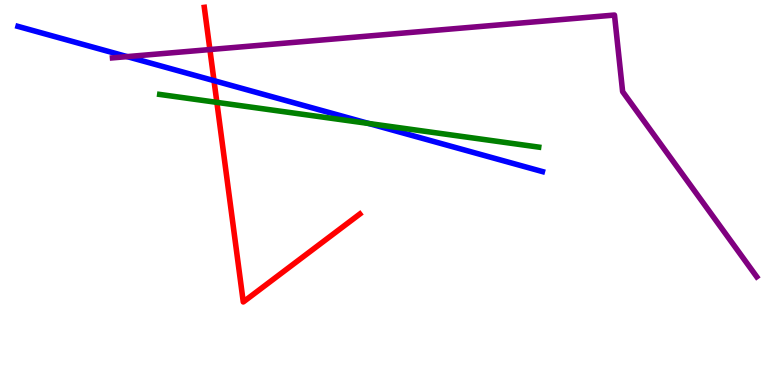[{'lines': ['blue', 'red'], 'intersections': [{'x': 2.76, 'y': 7.9}]}, {'lines': ['green', 'red'], 'intersections': [{'x': 2.8, 'y': 7.34}]}, {'lines': ['purple', 'red'], 'intersections': [{'x': 2.71, 'y': 8.71}]}, {'lines': ['blue', 'green'], 'intersections': [{'x': 4.76, 'y': 6.79}]}, {'lines': ['blue', 'purple'], 'intersections': [{'x': 1.64, 'y': 8.53}]}, {'lines': ['green', 'purple'], 'intersections': []}]